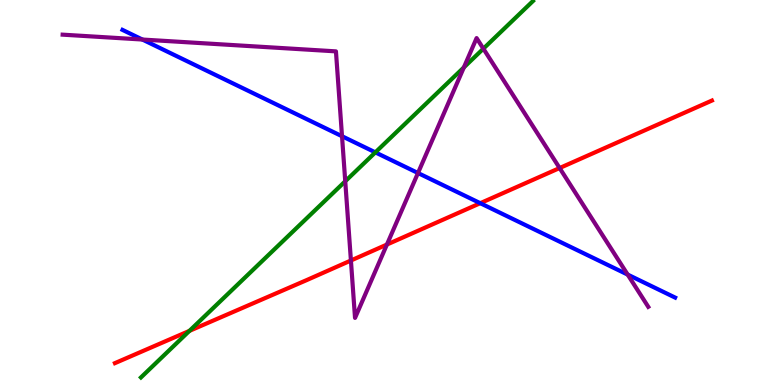[{'lines': ['blue', 'red'], 'intersections': [{'x': 6.2, 'y': 4.72}]}, {'lines': ['green', 'red'], 'intersections': [{'x': 2.44, 'y': 1.41}]}, {'lines': ['purple', 'red'], 'intersections': [{'x': 4.53, 'y': 3.23}, {'x': 4.99, 'y': 3.65}, {'x': 7.22, 'y': 5.64}]}, {'lines': ['blue', 'green'], 'intersections': [{'x': 4.84, 'y': 6.04}]}, {'lines': ['blue', 'purple'], 'intersections': [{'x': 1.84, 'y': 8.97}, {'x': 4.41, 'y': 6.46}, {'x': 5.39, 'y': 5.51}, {'x': 8.1, 'y': 2.87}]}, {'lines': ['green', 'purple'], 'intersections': [{'x': 4.45, 'y': 5.29}, {'x': 5.99, 'y': 8.25}, {'x': 6.24, 'y': 8.74}]}]